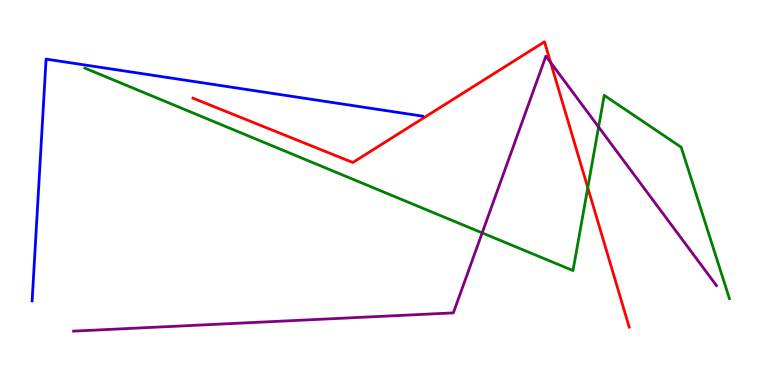[{'lines': ['blue', 'red'], 'intersections': []}, {'lines': ['green', 'red'], 'intersections': [{'x': 7.58, 'y': 5.13}]}, {'lines': ['purple', 'red'], 'intersections': [{'x': 7.1, 'y': 8.38}]}, {'lines': ['blue', 'green'], 'intersections': []}, {'lines': ['blue', 'purple'], 'intersections': []}, {'lines': ['green', 'purple'], 'intersections': [{'x': 6.22, 'y': 3.95}, {'x': 7.72, 'y': 6.7}]}]